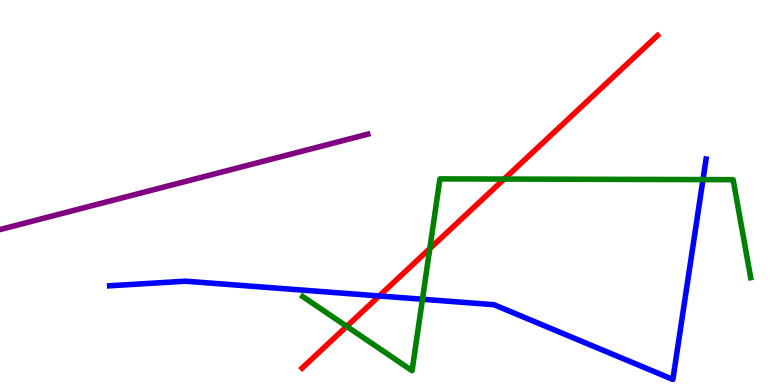[{'lines': ['blue', 'red'], 'intersections': [{'x': 4.89, 'y': 2.31}]}, {'lines': ['green', 'red'], 'intersections': [{'x': 4.47, 'y': 1.52}, {'x': 5.55, 'y': 3.54}, {'x': 6.5, 'y': 5.35}]}, {'lines': ['purple', 'red'], 'intersections': []}, {'lines': ['blue', 'green'], 'intersections': [{'x': 5.45, 'y': 2.23}, {'x': 9.07, 'y': 5.33}]}, {'lines': ['blue', 'purple'], 'intersections': []}, {'lines': ['green', 'purple'], 'intersections': []}]